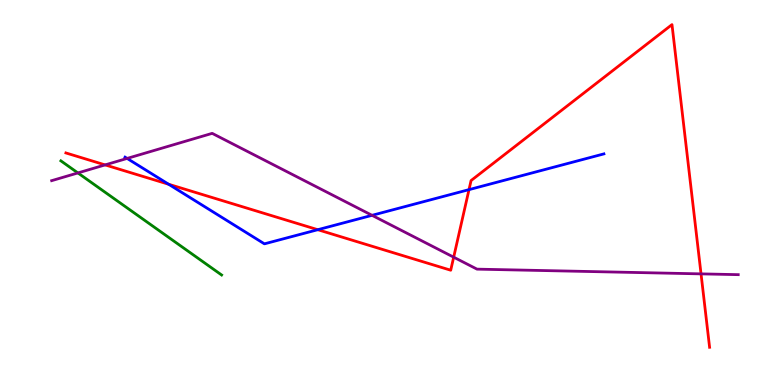[{'lines': ['blue', 'red'], 'intersections': [{'x': 2.18, 'y': 5.21}, {'x': 4.1, 'y': 4.03}, {'x': 6.05, 'y': 5.07}]}, {'lines': ['green', 'red'], 'intersections': []}, {'lines': ['purple', 'red'], 'intersections': [{'x': 1.36, 'y': 5.72}, {'x': 5.85, 'y': 3.32}, {'x': 9.05, 'y': 2.89}]}, {'lines': ['blue', 'green'], 'intersections': []}, {'lines': ['blue', 'purple'], 'intersections': [{'x': 1.64, 'y': 5.89}, {'x': 4.8, 'y': 4.41}]}, {'lines': ['green', 'purple'], 'intersections': [{'x': 1.01, 'y': 5.51}]}]